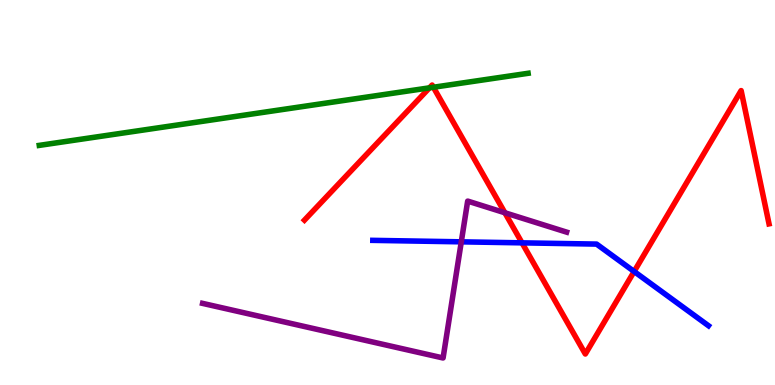[{'lines': ['blue', 'red'], 'intersections': [{'x': 6.74, 'y': 3.69}, {'x': 8.18, 'y': 2.95}]}, {'lines': ['green', 'red'], 'intersections': [{'x': 5.54, 'y': 7.72}, {'x': 5.59, 'y': 7.73}]}, {'lines': ['purple', 'red'], 'intersections': [{'x': 6.51, 'y': 4.47}]}, {'lines': ['blue', 'green'], 'intersections': []}, {'lines': ['blue', 'purple'], 'intersections': [{'x': 5.95, 'y': 3.72}]}, {'lines': ['green', 'purple'], 'intersections': []}]